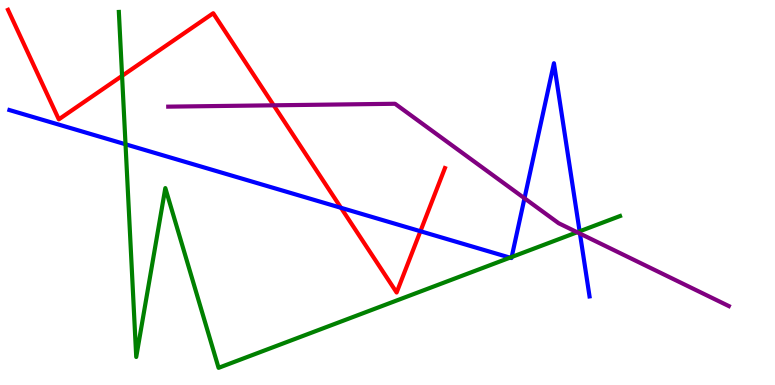[{'lines': ['blue', 'red'], 'intersections': [{'x': 4.4, 'y': 4.6}, {'x': 5.42, 'y': 3.99}]}, {'lines': ['green', 'red'], 'intersections': [{'x': 1.58, 'y': 8.03}]}, {'lines': ['purple', 'red'], 'intersections': [{'x': 3.53, 'y': 7.26}]}, {'lines': ['blue', 'green'], 'intersections': [{'x': 1.62, 'y': 6.25}, {'x': 6.58, 'y': 3.31}, {'x': 6.6, 'y': 3.32}, {'x': 7.48, 'y': 3.99}]}, {'lines': ['blue', 'purple'], 'intersections': [{'x': 6.77, 'y': 4.85}, {'x': 7.48, 'y': 3.93}]}, {'lines': ['green', 'purple'], 'intersections': [{'x': 7.45, 'y': 3.97}]}]